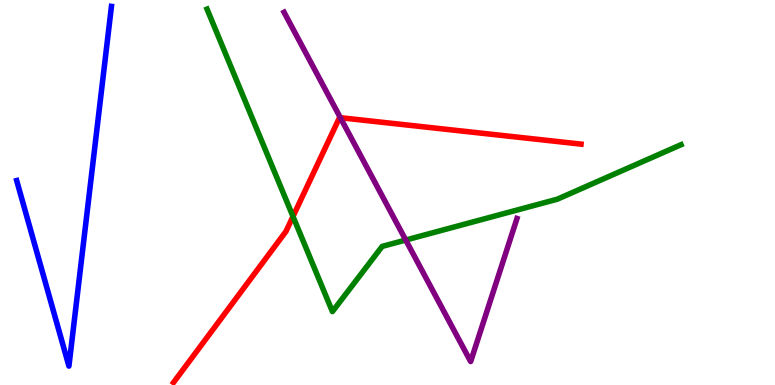[{'lines': ['blue', 'red'], 'intersections': []}, {'lines': ['green', 'red'], 'intersections': [{'x': 3.78, 'y': 4.38}]}, {'lines': ['purple', 'red'], 'intersections': [{'x': 4.39, 'y': 6.94}]}, {'lines': ['blue', 'green'], 'intersections': []}, {'lines': ['blue', 'purple'], 'intersections': []}, {'lines': ['green', 'purple'], 'intersections': [{'x': 5.24, 'y': 3.77}]}]